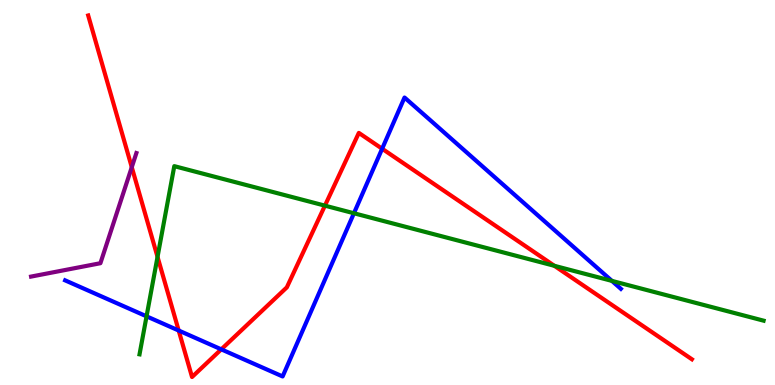[{'lines': ['blue', 'red'], 'intersections': [{'x': 2.31, 'y': 1.41}, {'x': 2.86, 'y': 0.926}, {'x': 4.93, 'y': 6.14}]}, {'lines': ['green', 'red'], 'intersections': [{'x': 2.03, 'y': 3.33}, {'x': 4.19, 'y': 4.66}, {'x': 7.15, 'y': 3.1}]}, {'lines': ['purple', 'red'], 'intersections': [{'x': 1.7, 'y': 5.66}]}, {'lines': ['blue', 'green'], 'intersections': [{'x': 1.89, 'y': 1.78}, {'x': 4.57, 'y': 4.46}, {'x': 7.9, 'y': 2.7}]}, {'lines': ['blue', 'purple'], 'intersections': []}, {'lines': ['green', 'purple'], 'intersections': []}]